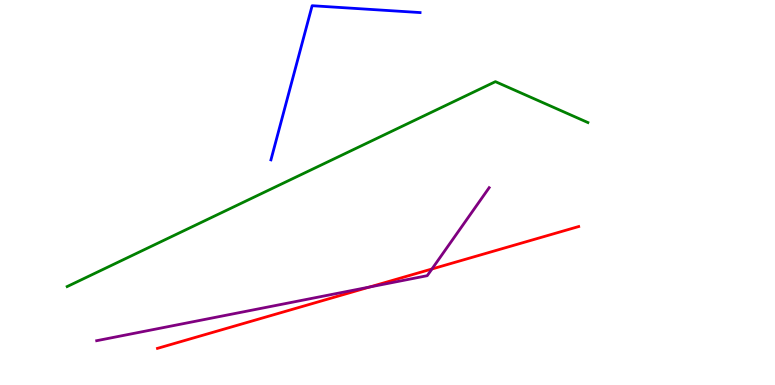[{'lines': ['blue', 'red'], 'intersections': []}, {'lines': ['green', 'red'], 'intersections': []}, {'lines': ['purple', 'red'], 'intersections': [{'x': 4.77, 'y': 2.54}, {'x': 5.57, 'y': 3.01}]}, {'lines': ['blue', 'green'], 'intersections': []}, {'lines': ['blue', 'purple'], 'intersections': []}, {'lines': ['green', 'purple'], 'intersections': []}]